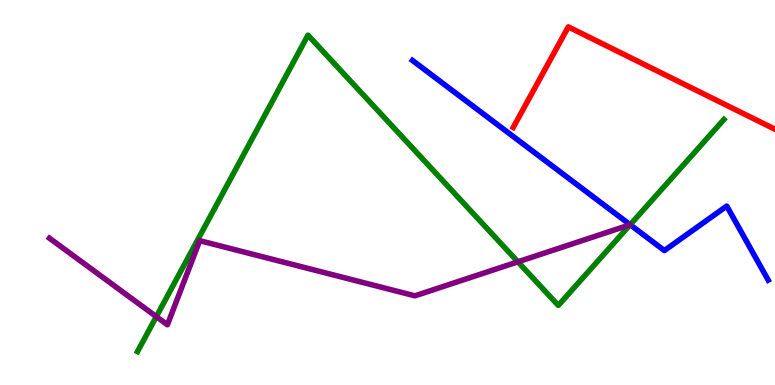[{'lines': ['blue', 'red'], 'intersections': []}, {'lines': ['green', 'red'], 'intersections': []}, {'lines': ['purple', 'red'], 'intersections': []}, {'lines': ['blue', 'green'], 'intersections': [{'x': 8.13, 'y': 4.16}]}, {'lines': ['blue', 'purple'], 'intersections': []}, {'lines': ['green', 'purple'], 'intersections': [{'x': 2.02, 'y': 1.78}, {'x': 6.68, 'y': 3.2}]}]